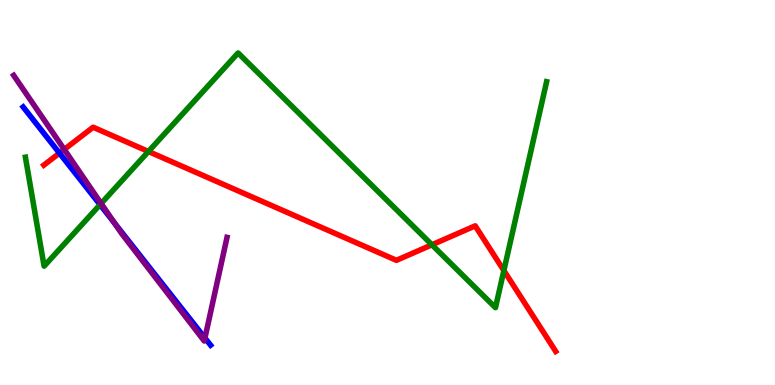[{'lines': ['blue', 'red'], 'intersections': [{'x': 0.767, 'y': 6.02}]}, {'lines': ['green', 'red'], 'intersections': [{'x': 1.92, 'y': 6.06}, {'x': 5.57, 'y': 3.64}, {'x': 6.5, 'y': 2.97}]}, {'lines': ['purple', 'red'], 'intersections': [{'x': 0.829, 'y': 6.12}]}, {'lines': ['blue', 'green'], 'intersections': [{'x': 1.29, 'y': 4.68}]}, {'lines': ['blue', 'purple'], 'intersections': [{'x': 1.48, 'y': 4.21}, {'x': 2.64, 'y': 1.22}]}, {'lines': ['green', 'purple'], 'intersections': [{'x': 1.3, 'y': 4.71}]}]